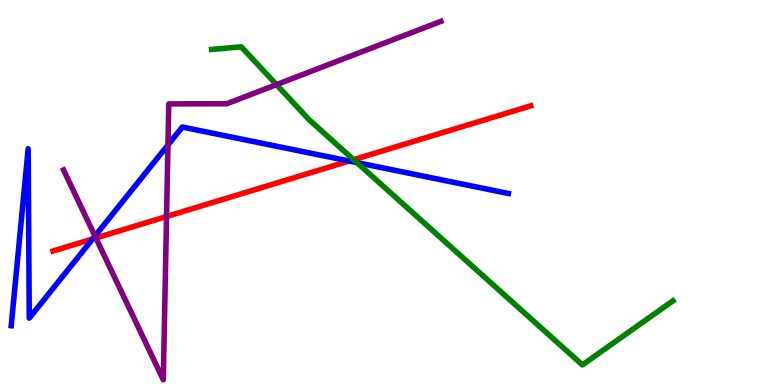[{'lines': ['blue', 'red'], 'intersections': [{'x': 1.2, 'y': 3.79}, {'x': 4.5, 'y': 5.82}]}, {'lines': ['green', 'red'], 'intersections': [{'x': 4.56, 'y': 5.85}]}, {'lines': ['purple', 'red'], 'intersections': [{'x': 1.24, 'y': 3.82}, {'x': 2.15, 'y': 4.38}]}, {'lines': ['blue', 'green'], 'intersections': [{'x': 4.61, 'y': 5.78}]}, {'lines': ['blue', 'purple'], 'intersections': [{'x': 1.23, 'y': 3.87}, {'x': 2.17, 'y': 6.24}]}, {'lines': ['green', 'purple'], 'intersections': [{'x': 3.57, 'y': 7.8}]}]